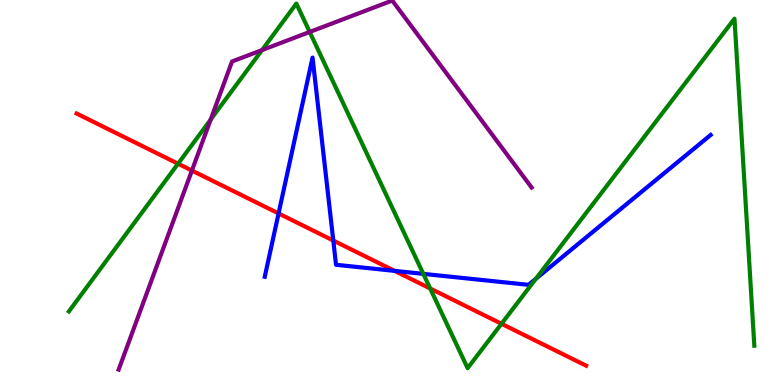[{'lines': ['blue', 'red'], 'intersections': [{'x': 3.59, 'y': 4.46}, {'x': 4.3, 'y': 3.75}, {'x': 5.09, 'y': 2.96}]}, {'lines': ['green', 'red'], 'intersections': [{'x': 2.3, 'y': 5.75}, {'x': 5.55, 'y': 2.51}, {'x': 6.47, 'y': 1.59}]}, {'lines': ['purple', 'red'], 'intersections': [{'x': 2.48, 'y': 5.57}]}, {'lines': ['blue', 'green'], 'intersections': [{'x': 5.46, 'y': 2.89}, {'x': 6.91, 'y': 2.76}]}, {'lines': ['blue', 'purple'], 'intersections': []}, {'lines': ['green', 'purple'], 'intersections': [{'x': 2.72, 'y': 6.89}, {'x': 3.38, 'y': 8.7}, {'x': 4.0, 'y': 9.17}]}]